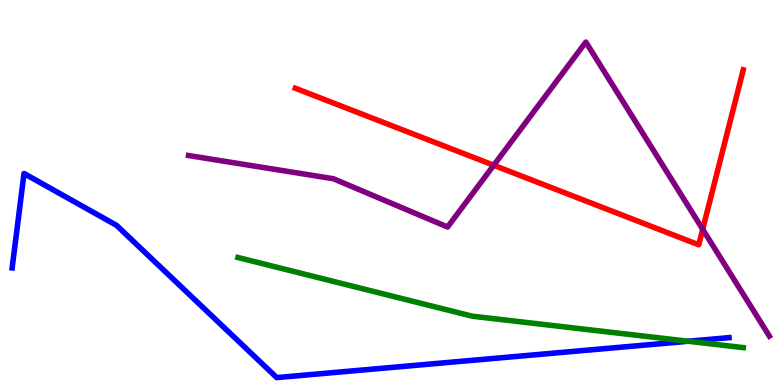[{'lines': ['blue', 'red'], 'intersections': []}, {'lines': ['green', 'red'], 'intersections': []}, {'lines': ['purple', 'red'], 'intersections': [{'x': 6.37, 'y': 5.71}, {'x': 9.07, 'y': 4.04}]}, {'lines': ['blue', 'green'], 'intersections': [{'x': 8.88, 'y': 1.14}]}, {'lines': ['blue', 'purple'], 'intersections': []}, {'lines': ['green', 'purple'], 'intersections': []}]